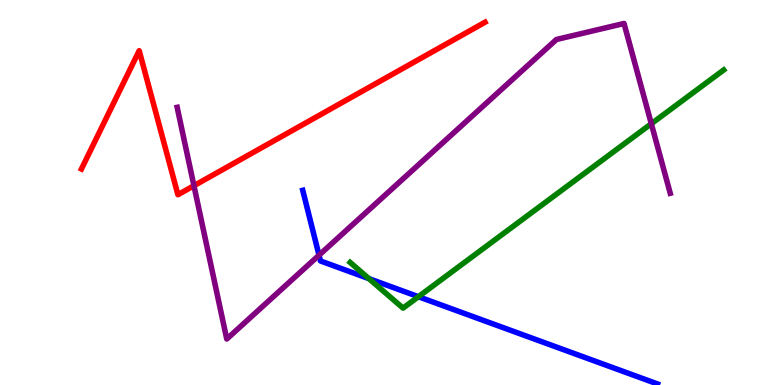[{'lines': ['blue', 'red'], 'intersections': []}, {'lines': ['green', 'red'], 'intersections': []}, {'lines': ['purple', 'red'], 'intersections': [{'x': 2.5, 'y': 5.18}]}, {'lines': ['blue', 'green'], 'intersections': [{'x': 4.76, 'y': 2.76}, {'x': 5.4, 'y': 2.29}]}, {'lines': ['blue', 'purple'], 'intersections': [{'x': 4.12, 'y': 3.37}]}, {'lines': ['green', 'purple'], 'intersections': [{'x': 8.4, 'y': 6.79}]}]